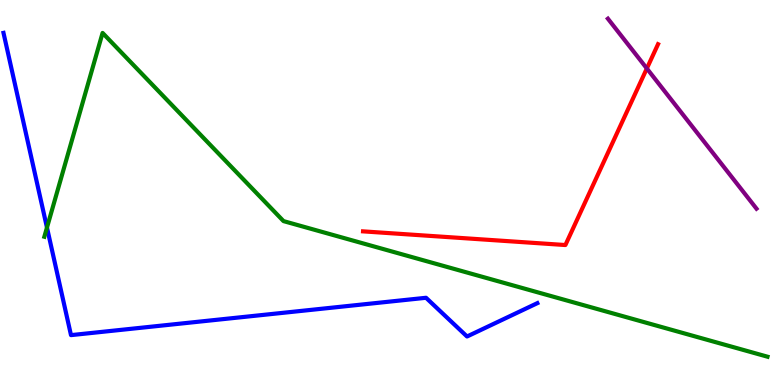[{'lines': ['blue', 'red'], 'intersections': []}, {'lines': ['green', 'red'], 'intersections': []}, {'lines': ['purple', 'red'], 'intersections': [{'x': 8.35, 'y': 8.22}]}, {'lines': ['blue', 'green'], 'intersections': [{'x': 0.606, 'y': 4.09}]}, {'lines': ['blue', 'purple'], 'intersections': []}, {'lines': ['green', 'purple'], 'intersections': []}]